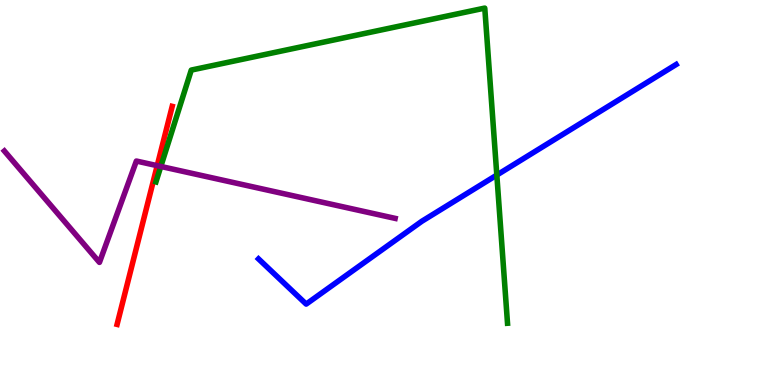[{'lines': ['blue', 'red'], 'intersections': []}, {'lines': ['green', 'red'], 'intersections': []}, {'lines': ['purple', 'red'], 'intersections': [{'x': 2.03, 'y': 5.7}]}, {'lines': ['blue', 'green'], 'intersections': [{'x': 6.41, 'y': 5.45}]}, {'lines': ['blue', 'purple'], 'intersections': []}, {'lines': ['green', 'purple'], 'intersections': [{'x': 2.08, 'y': 5.68}]}]